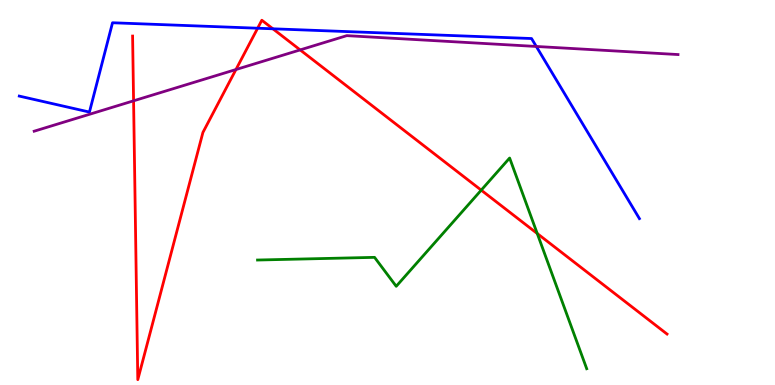[{'lines': ['blue', 'red'], 'intersections': [{'x': 3.32, 'y': 9.27}, {'x': 3.52, 'y': 9.25}]}, {'lines': ['green', 'red'], 'intersections': [{'x': 6.21, 'y': 5.06}, {'x': 6.93, 'y': 3.93}]}, {'lines': ['purple', 'red'], 'intersections': [{'x': 1.72, 'y': 7.38}, {'x': 3.04, 'y': 8.19}, {'x': 3.87, 'y': 8.7}]}, {'lines': ['blue', 'green'], 'intersections': []}, {'lines': ['blue', 'purple'], 'intersections': [{'x': 6.92, 'y': 8.79}]}, {'lines': ['green', 'purple'], 'intersections': []}]